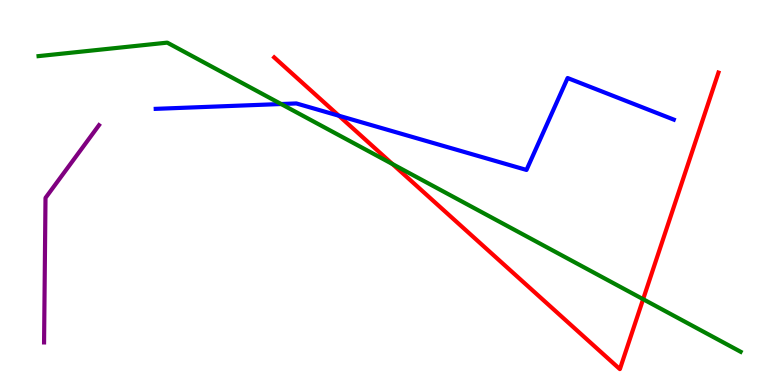[{'lines': ['blue', 'red'], 'intersections': [{'x': 4.37, 'y': 6.99}]}, {'lines': ['green', 'red'], 'intersections': [{'x': 5.06, 'y': 5.74}, {'x': 8.3, 'y': 2.23}]}, {'lines': ['purple', 'red'], 'intersections': []}, {'lines': ['blue', 'green'], 'intersections': [{'x': 3.63, 'y': 7.3}]}, {'lines': ['blue', 'purple'], 'intersections': []}, {'lines': ['green', 'purple'], 'intersections': []}]